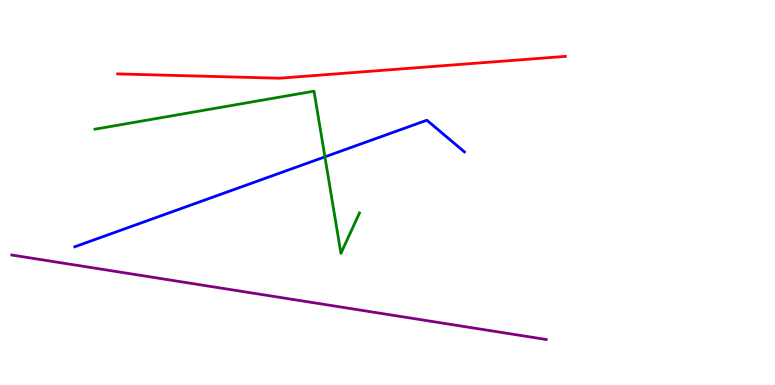[{'lines': ['blue', 'red'], 'intersections': []}, {'lines': ['green', 'red'], 'intersections': []}, {'lines': ['purple', 'red'], 'intersections': []}, {'lines': ['blue', 'green'], 'intersections': [{'x': 4.19, 'y': 5.93}]}, {'lines': ['blue', 'purple'], 'intersections': []}, {'lines': ['green', 'purple'], 'intersections': []}]